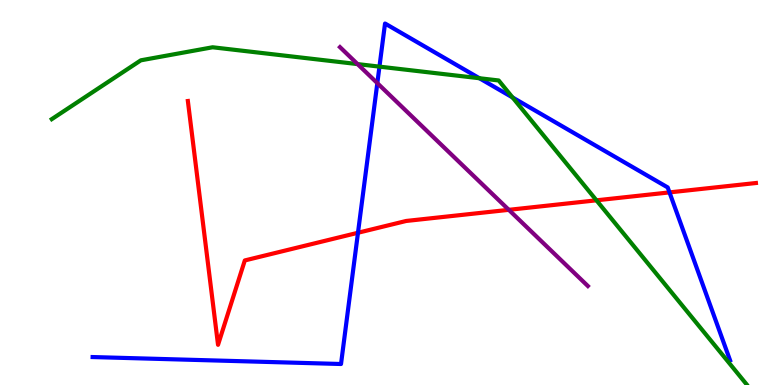[{'lines': ['blue', 'red'], 'intersections': [{'x': 4.62, 'y': 3.95}, {'x': 8.64, 'y': 5.0}]}, {'lines': ['green', 'red'], 'intersections': [{'x': 7.7, 'y': 4.8}]}, {'lines': ['purple', 'red'], 'intersections': [{'x': 6.57, 'y': 4.55}]}, {'lines': ['blue', 'green'], 'intersections': [{'x': 4.9, 'y': 8.27}, {'x': 6.19, 'y': 7.97}, {'x': 6.61, 'y': 7.47}]}, {'lines': ['blue', 'purple'], 'intersections': [{'x': 4.87, 'y': 7.84}]}, {'lines': ['green', 'purple'], 'intersections': [{'x': 4.61, 'y': 8.34}]}]